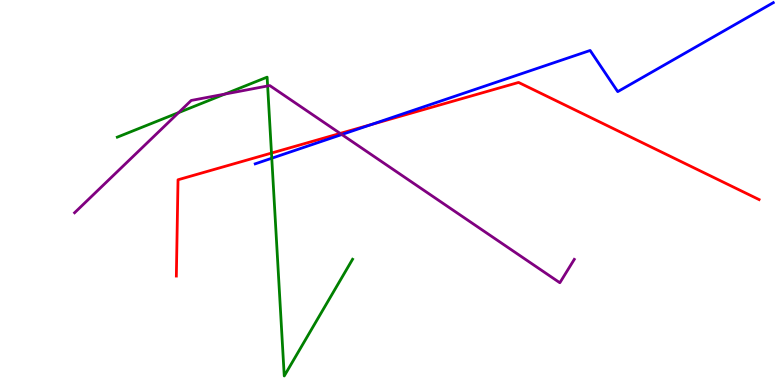[{'lines': ['blue', 'red'], 'intersections': [{'x': 4.79, 'y': 6.77}]}, {'lines': ['green', 'red'], 'intersections': [{'x': 3.5, 'y': 6.02}]}, {'lines': ['purple', 'red'], 'intersections': [{'x': 4.39, 'y': 6.53}]}, {'lines': ['blue', 'green'], 'intersections': [{'x': 3.51, 'y': 5.89}]}, {'lines': ['blue', 'purple'], 'intersections': [{'x': 4.41, 'y': 6.51}]}, {'lines': ['green', 'purple'], 'intersections': [{'x': 2.3, 'y': 7.08}, {'x': 2.9, 'y': 7.56}, {'x': 3.45, 'y': 7.77}]}]